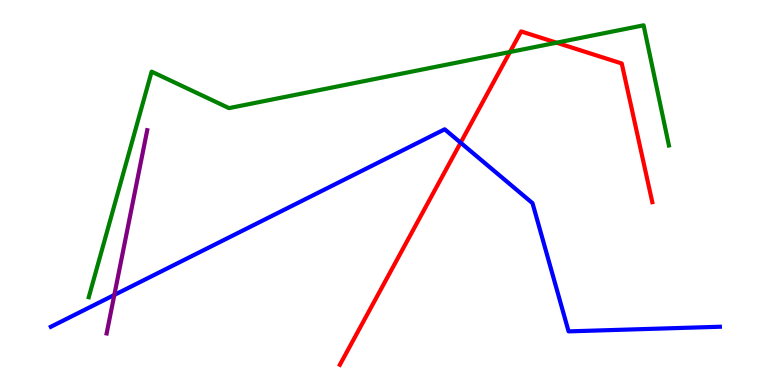[{'lines': ['blue', 'red'], 'intersections': [{'x': 5.94, 'y': 6.29}]}, {'lines': ['green', 'red'], 'intersections': [{'x': 6.58, 'y': 8.65}, {'x': 7.18, 'y': 8.89}]}, {'lines': ['purple', 'red'], 'intersections': []}, {'lines': ['blue', 'green'], 'intersections': []}, {'lines': ['blue', 'purple'], 'intersections': [{'x': 1.48, 'y': 2.34}]}, {'lines': ['green', 'purple'], 'intersections': []}]